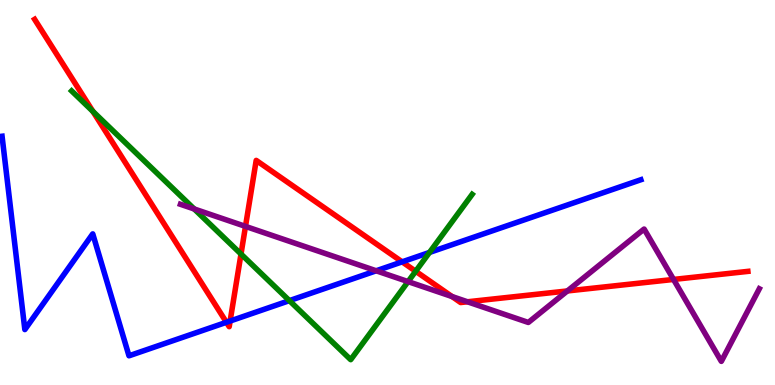[{'lines': ['blue', 'red'], 'intersections': [{'x': 2.92, 'y': 1.63}, {'x': 2.97, 'y': 1.66}, {'x': 5.19, 'y': 3.2}]}, {'lines': ['green', 'red'], 'intersections': [{'x': 1.2, 'y': 7.11}, {'x': 3.11, 'y': 3.4}, {'x': 5.36, 'y': 2.95}]}, {'lines': ['purple', 'red'], 'intersections': [{'x': 3.17, 'y': 4.12}, {'x': 5.83, 'y': 2.3}, {'x': 6.03, 'y': 2.16}, {'x': 7.32, 'y': 2.44}, {'x': 8.69, 'y': 2.74}]}, {'lines': ['blue', 'green'], 'intersections': [{'x': 3.73, 'y': 2.19}, {'x': 5.54, 'y': 3.44}]}, {'lines': ['blue', 'purple'], 'intersections': [{'x': 4.85, 'y': 2.97}]}, {'lines': ['green', 'purple'], 'intersections': [{'x': 2.51, 'y': 4.57}, {'x': 5.27, 'y': 2.69}]}]